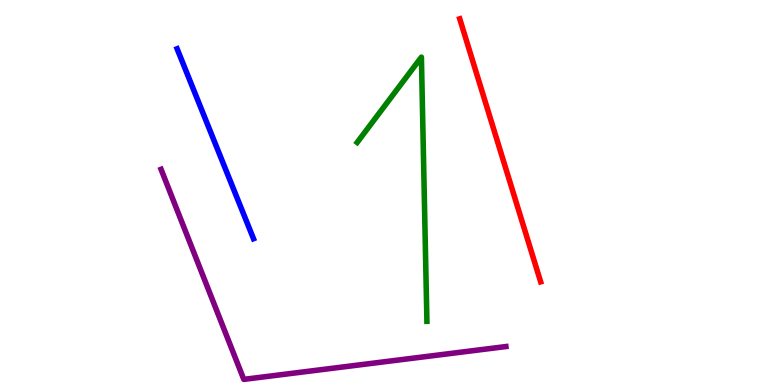[{'lines': ['blue', 'red'], 'intersections': []}, {'lines': ['green', 'red'], 'intersections': []}, {'lines': ['purple', 'red'], 'intersections': []}, {'lines': ['blue', 'green'], 'intersections': []}, {'lines': ['blue', 'purple'], 'intersections': []}, {'lines': ['green', 'purple'], 'intersections': []}]